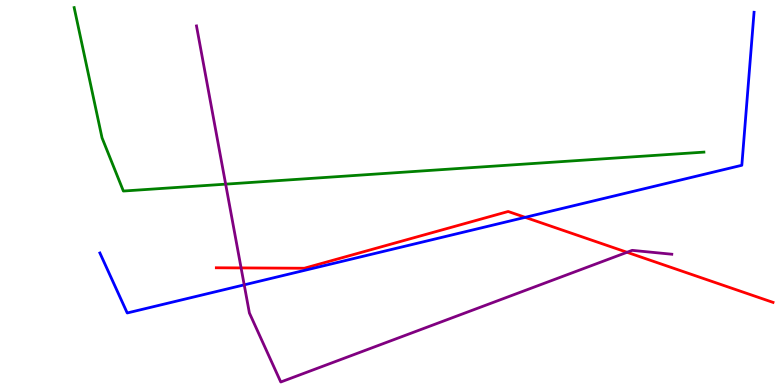[{'lines': ['blue', 'red'], 'intersections': [{'x': 6.78, 'y': 4.35}]}, {'lines': ['green', 'red'], 'intersections': []}, {'lines': ['purple', 'red'], 'intersections': [{'x': 3.11, 'y': 3.04}, {'x': 8.09, 'y': 3.45}]}, {'lines': ['blue', 'green'], 'intersections': []}, {'lines': ['blue', 'purple'], 'intersections': [{'x': 3.15, 'y': 2.6}]}, {'lines': ['green', 'purple'], 'intersections': [{'x': 2.91, 'y': 5.22}]}]